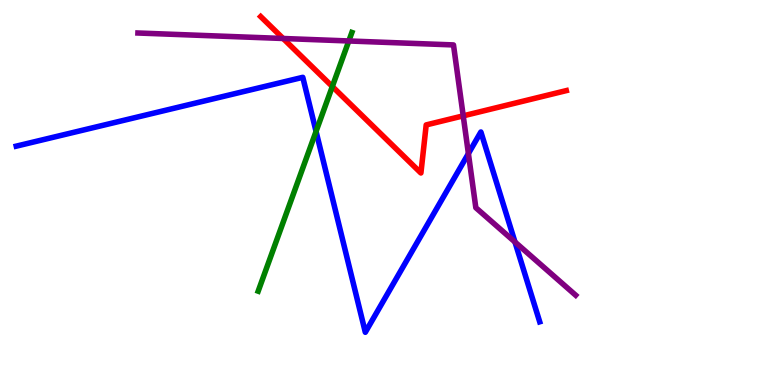[{'lines': ['blue', 'red'], 'intersections': []}, {'lines': ['green', 'red'], 'intersections': [{'x': 4.29, 'y': 7.75}]}, {'lines': ['purple', 'red'], 'intersections': [{'x': 3.65, 'y': 9.0}, {'x': 5.98, 'y': 6.99}]}, {'lines': ['blue', 'green'], 'intersections': [{'x': 4.08, 'y': 6.59}]}, {'lines': ['blue', 'purple'], 'intersections': [{'x': 6.04, 'y': 6.01}, {'x': 6.64, 'y': 3.71}]}, {'lines': ['green', 'purple'], 'intersections': [{'x': 4.5, 'y': 8.94}]}]